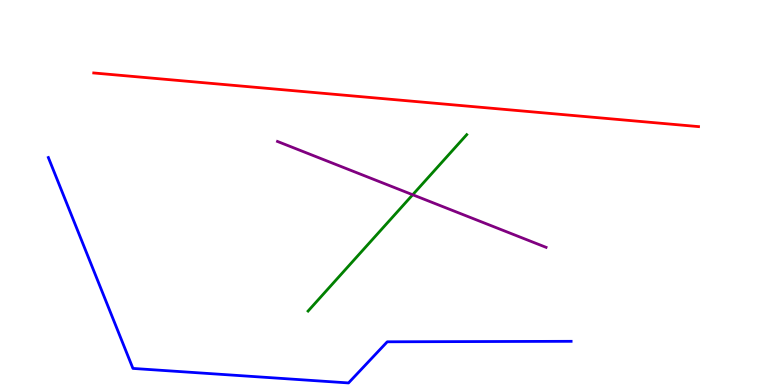[{'lines': ['blue', 'red'], 'intersections': []}, {'lines': ['green', 'red'], 'intersections': []}, {'lines': ['purple', 'red'], 'intersections': []}, {'lines': ['blue', 'green'], 'intersections': []}, {'lines': ['blue', 'purple'], 'intersections': []}, {'lines': ['green', 'purple'], 'intersections': [{'x': 5.33, 'y': 4.94}]}]